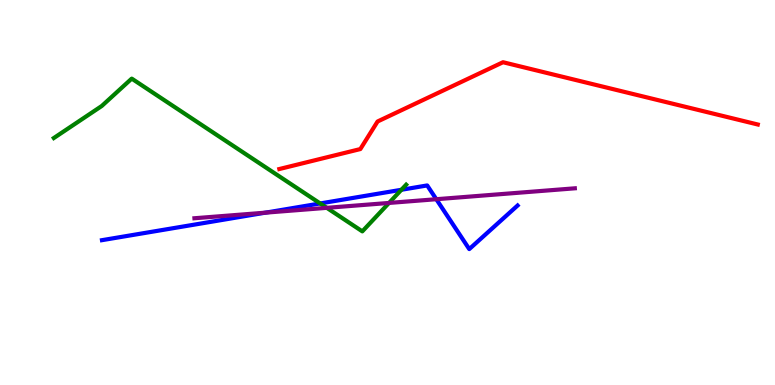[{'lines': ['blue', 'red'], 'intersections': []}, {'lines': ['green', 'red'], 'intersections': []}, {'lines': ['purple', 'red'], 'intersections': []}, {'lines': ['blue', 'green'], 'intersections': [{'x': 4.13, 'y': 4.72}, {'x': 5.18, 'y': 5.07}]}, {'lines': ['blue', 'purple'], 'intersections': [{'x': 3.42, 'y': 4.48}, {'x': 5.63, 'y': 4.83}]}, {'lines': ['green', 'purple'], 'intersections': [{'x': 4.22, 'y': 4.6}, {'x': 5.02, 'y': 4.73}]}]